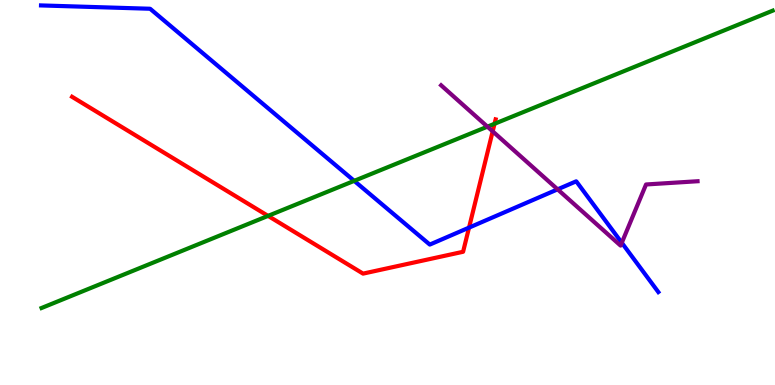[{'lines': ['blue', 'red'], 'intersections': [{'x': 6.05, 'y': 4.09}]}, {'lines': ['green', 'red'], 'intersections': [{'x': 3.46, 'y': 4.39}, {'x': 6.38, 'y': 6.79}]}, {'lines': ['purple', 'red'], 'intersections': [{'x': 6.36, 'y': 6.59}]}, {'lines': ['blue', 'green'], 'intersections': [{'x': 4.57, 'y': 5.3}]}, {'lines': ['blue', 'purple'], 'intersections': [{'x': 7.19, 'y': 5.08}, {'x': 8.02, 'y': 3.69}]}, {'lines': ['green', 'purple'], 'intersections': [{'x': 6.29, 'y': 6.71}]}]